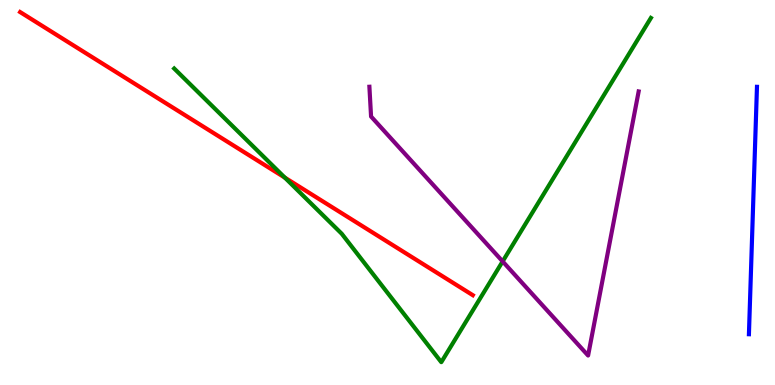[{'lines': ['blue', 'red'], 'intersections': []}, {'lines': ['green', 'red'], 'intersections': [{'x': 3.67, 'y': 5.39}]}, {'lines': ['purple', 'red'], 'intersections': []}, {'lines': ['blue', 'green'], 'intersections': []}, {'lines': ['blue', 'purple'], 'intersections': []}, {'lines': ['green', 'purple'], 'intersections': [{'x': 6.49, 'y': 3.21}]}]